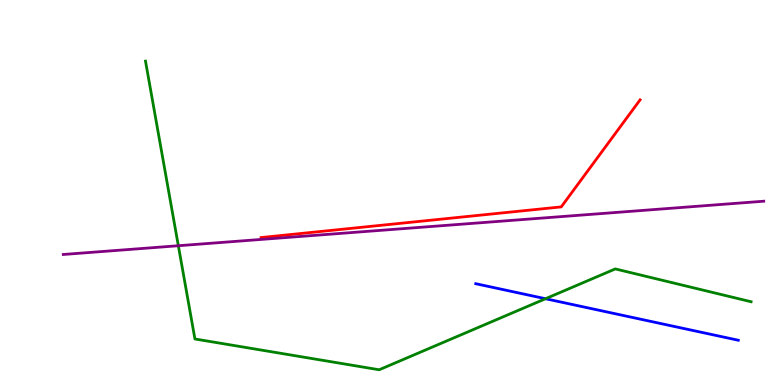[{'lines': ['blue', 'red'], 'intersections': []}, {'lines': ['green', 'red'], 'intersections': []}, {'lines': ['purple', 'red'], 'intersections': []}, {'lines': ['blue', 'green'], 'intersections': [{'x': 7.04, 'y': 2.24}]}, {'lines': ['blue', 'purple'], 'intersections': []}, {'lines': ['green', 'purple'], 'intersections': [{'x': 2.3, 'y': 3.62}]}]